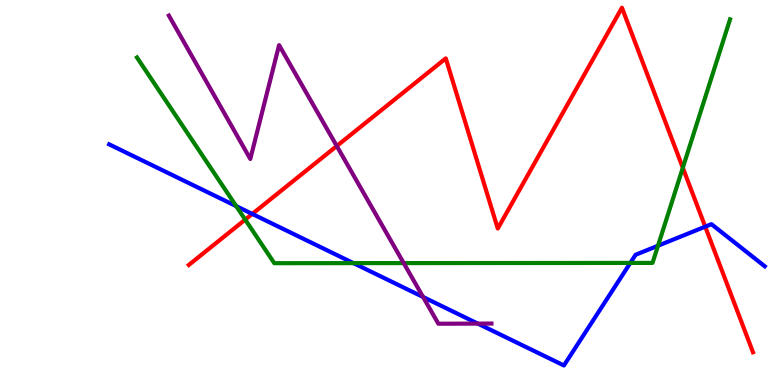[{'lines': ['blue', 'red'], 'intersections': [{'x': 3.26, 'y': 4.44}, {'x': 9.1, 'y': 4.11}]}, {'lines': ['green', 'red'], 'intersections': [{'x': 3.16, 'y': 4.3}, {'x': 8.81, 'y': 5.64}]}, {'lines': ['purple', 'red'], 'intersections': [{'x': 4.35, 'y': 6.21}]}, {'lines': ['blue', 'green'], 'intersections': [{'x': 3.05, 'y': 4.65}, {'x': 4.56, 'y': 3.17}, {'x': 8.13, 'y': 3.17}, {'x': 8.49, 'y': 3.62}]}, {'lines': ['blue', 'purple'], 'intersections': [{'x': 5.46, 'y': 2.29}, {'x': 6.17, 'y': 1.59}]}, {'lines': ['green', 'purple'], 'intersections': [{'x': 5.21, 'y': 3.17}]}]